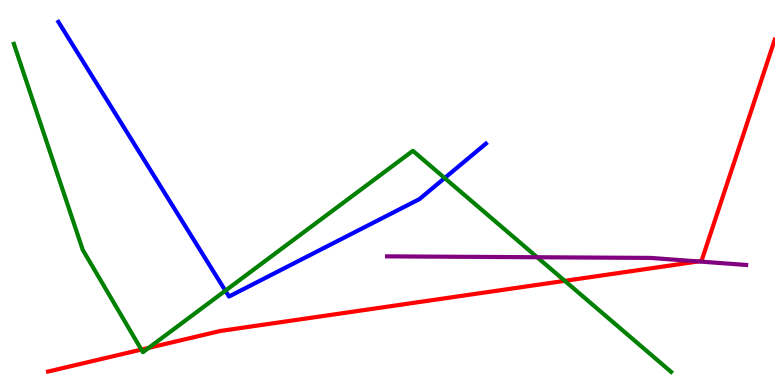[{'lines': ['blue', 'red'], 'intersections': []}, {'lines': ['green', 'red'], 'intersections': [{'x': 1.82, 'y': 0.92}, {'x': 1.92, 'y': 0.965}, {'x': 7.29, 'y': 2.71}]}, {'lines': ['purple', 'red'], 'intersections': [{'x': 9.01, 'y': 3.21}]}, {'lines': ['blue', 'green'], 'intersections': [{'x': 2.91, 'y': 2.45}, {'x': 5.74, 'y': 5.38}]}, {'lines': ['blue', 'purple'], 'intersections': []}, {'lines': ['green', 'purple'], 'intersections': [{'x': 6.93, 'y': 3.32}]}]